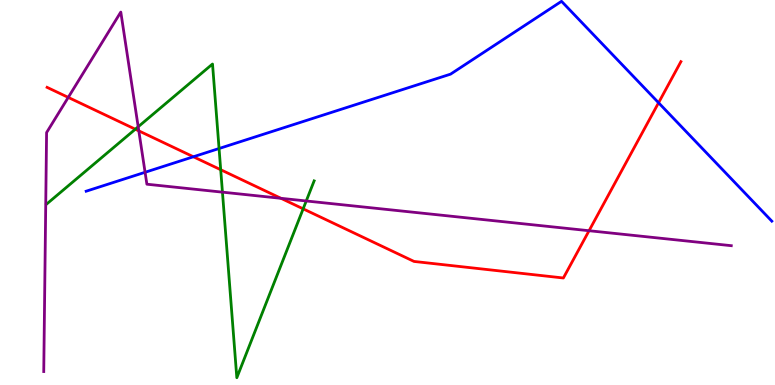[{'lines': ['blue', 'red'], 'intersections': [{'x': 2.5, 'y': 5.93}, {'x': 8.5, 'y': 7.33}]}, {'lines': ['green', 'red'], 'intersections': [{'x': 1.75, 'y': 6.64}, {'x': 2.85, 'y': 5.59}, {'x': 3.91, 'y': 4.58}]}, {'lines': ['purple', 'red'], 'intersections': [{'x': 0.881, 'y': 7.47}, {'x': 1.79, 'y': 6.6}, {'x': 3.63, 'y': 4.85}, {'x': 7.6, 'y': 4.01}]}, {'lines': ['blue', 'green'], 'intersections': [{'x': 2.83, 'y': 6.14}]}, {'lines': ['blue', 'purple'], 'intersections': [{'x': 1.87, 'y': 5.53}]}, {'lines': ['green', 'purple'], 'intersections': [{'x': 1.78, 'y': 6.71}, {'x': 2.87, 'y': 5.01}, {'x': 3.95, 'y': 4.78}]}]